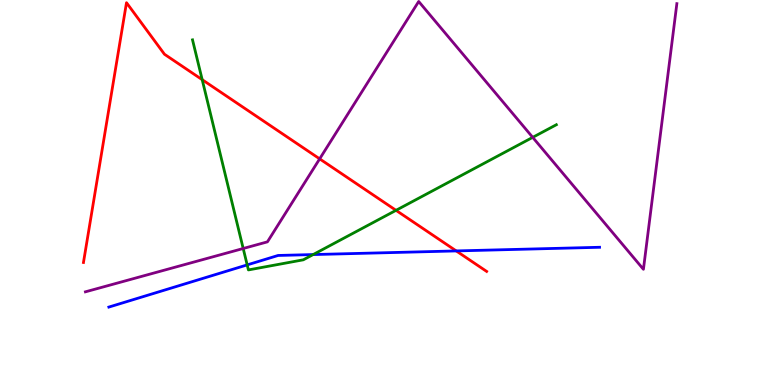[{'lines': ['blue', 'red'], 'intersections': [{'x': 5.89, 'y': 3.48}]}, {'lines': ['green', 'red'], 'intersections': [{'x': 2.61, 'y': 7.93}, {'x': 5.11, 'y': 4.54}]}, {'lines': ['purple', 'red'], 'intersections': [{'x': 4.12, 'y': 5.87}]}, {'lines': ['blue', 'green'], 'intersections': [{'x': 3.19, 'y': 3.12}, {'x': 4.04, 'y': 3.39}]}, {'lines': ['blue', 'purple'], 'intersections': []}, {'lines': ['green', 'purple'], 'intersections': [{'x': 3.14, 'y': 3.55}, {'x': 6.87, 'y': 6.43}]}]